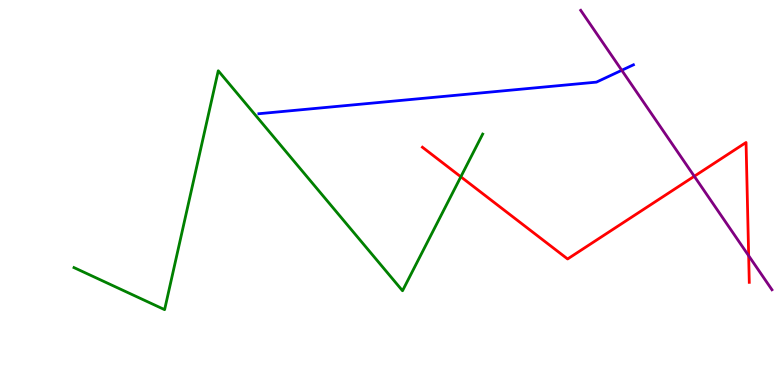[{'lines': ['blue', 'red'], 'intersections': []}, {'lines': ['green', 'red'], 'intersections': [{'x': 5.95, 'y': 5.41}]}, {'lines': ['purple', 'red'], 'intersections': [{'x': 8.96, 'y': 5.42}, {'x': 9.66, 'y': 3.36}]}, {'lines': ['blue', 'green'], 'intersections': []}, {'lines': ['blue', 'purple'], 'intersections': [{'x': 8.02, 'y': 8.17}]}, {'lines': ['green', 'purple'], 'intersections': []}]